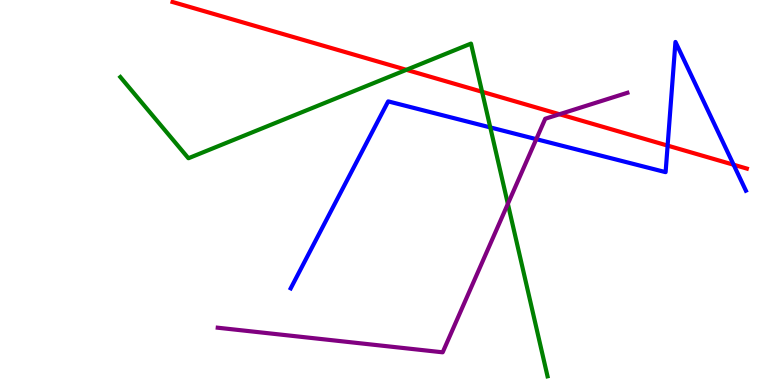[{'lines': ['blue', 'red'], 'intersections': [{'x': 8.61, 'y': 6.22}, {'x': 9.47, 'y': 5.72}]}, {'lines': ['green', 'red'], 'intersections': [{'x': 5.24, 'y': 8.19}, {'x': 6.22, 'y': 7.62}]}, {'lines': ['purple', 'red'], 'intersections': [{'x': 7.22, 'y': 7.03}]}, {'lines': ['blue', 'green'], 'intersections': [{'x': 6.33, 'y': 6.69}]}, {'lines': ['blue', 'purple'], 'intersections': [{'x': 6.92, 'y': 6.39}]}, {'lines': ['green', 'purple'], 'intersections': [{'x': 6.55, 'y': 4.7}]}]